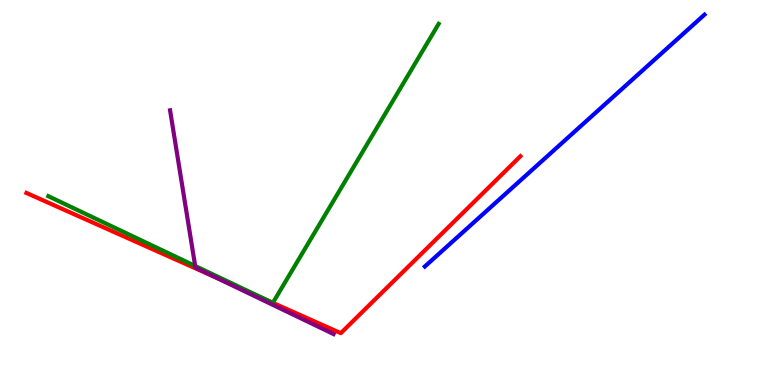[{'lines': ['blue', 'red'], 'intersections': []}, {'lines': ['green', 'red'], 'intersections': [{'x': 3.52, 'y': 2.14}, {'x': 3.52, 'y': 2.13}]}, {'lines': ['purple', 'red'], 'intersections': [{'x': 2.78, 'y': 2.8}]}, {'lines': ['blue', 'green'], 'intersections': []}, {'lines': ['blue', 'purple'], 'intersections': []}, {'lines': ['green', 'purple'], 'intersections': [{'x': 2.52, 'y': 3.09}]}]